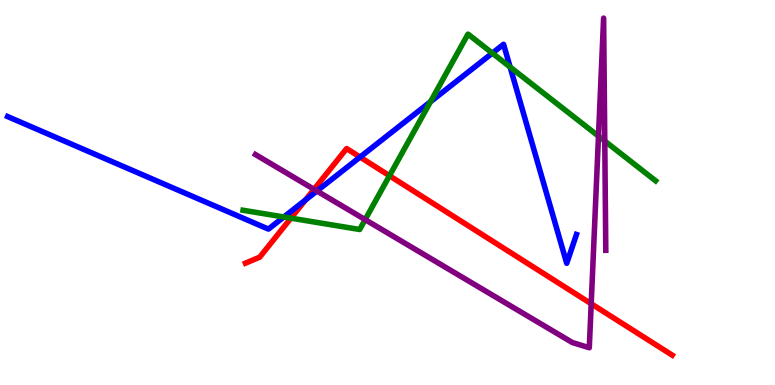[{'lines': ['blue', 'red'], 'intersections': [{'x': 3.94, 'y': 4.81}, {'x': 4.65, 'y': 5.92}]}, {'lines': ['green', 'red'], 'intersections': [{'x': 3.75, 'y': 4.33}, {'x': 5.03, 'y': 5.44}]}, {'lines': ['purple', 'red'], 'intersections': [{'x': 4.05, 'y': 5.08}, {'x': 7.63, 'y': 2.11}]}, {'lines': ['blue', 'green'], 'intersections': [{'x': 3.66, 'y': 4.36}, {'x': 5.55, 'y': 7.36}, {'x': 6.35, 'y': 8.62}, {'x': 6.58, 'y': 8.26}]}, {'lines': ['blue', 'purple'], 'intersections': [{'x': 4.09, 'y': 5.04}]}, {'lines': ['green', 'purple'], 'intersections': [{'x': 4.71, 'y': 4.3}, {'x': 7.72, 'y': 6.46}, {'x': 7.8, 'y': 6.34}]}]